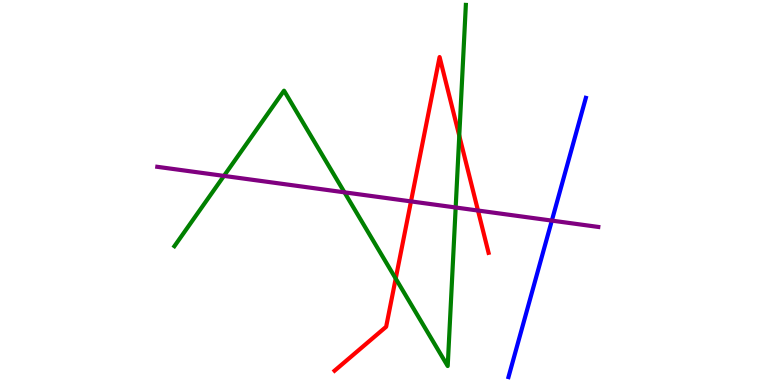[{'lines': ['blue', 'red'], 'intersections': []}, {'lines': ['green', 'red'], 'intersections': [{'x': 5.11, 'y': 2.76}, {'x': 5.93, 'y': 6.47}]}, {'lines': ['purple', 'red'], 'intersections': [{'x': 5.3, 'y': 4.77}, {'x': 6.17, 'y': 4.53}]}, {'lines': ['blue', 'green'], 'intersections': []}, {'lines': ['blue', 'purple'], 'intersections': [{'x': 7.12, 'y': 4.27}]}, {'lines': ['green', 'purple'], 'intersections': [{'x': 2.89, 'y': 5.43}, {'x': 4.44, 'y': 5.0}, {'x': 5.88, 'y': 4.61}]}]